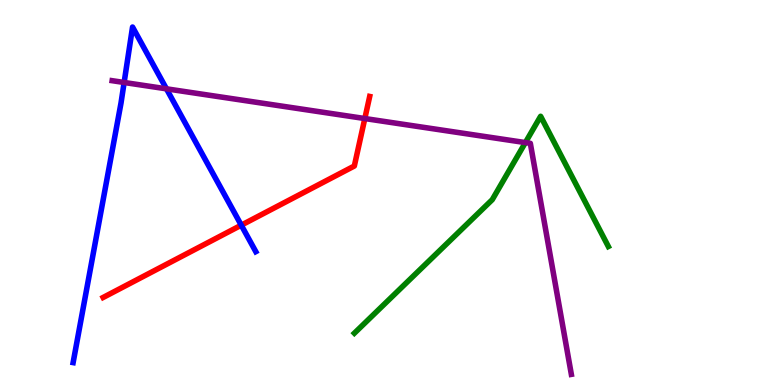[{'lines': ['blue', 'red'], 'intersections': [{'x': 3.11, 'y': 4.15}]}, {'lines': ['green', 'red'], 'intersections': []}, {'lines': ['purple', 'red'], 'intersections': [{'x': 4.71, 'y': 6.92}]}, {'lines': ['blue', 'green'], 'intersections': []}, {'lines': ['blue', 'purple'], 'intersections': [{'x': 1.6, 'y': 7.86}, {'x': 2.15, 'y': 7.69}]}, {'lines': ['green', 'purple'], 'intersections': [{'x': 6.78, 'y': 6.3}]}]